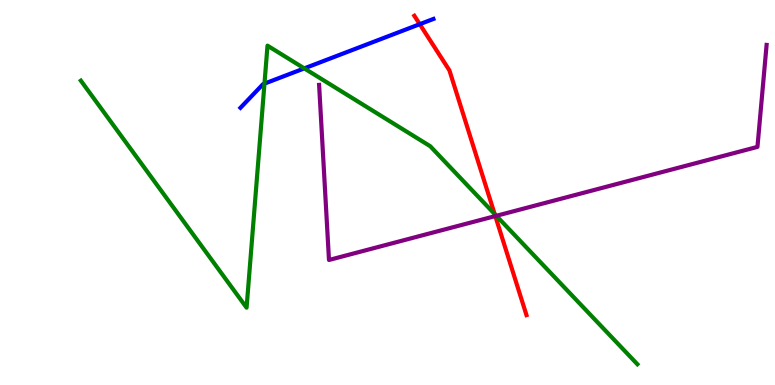[{'lines': ['blue', 'red'], 'intersections': [{'x': 5.42, 'y': 9.37}]}, {'lines': ['green', 'red'], 'intersections': [{'x': 6.38, 'y': 4.44}]}, {'lines': ['purple', 'red'], 'intersections': [{'x': 6.39, 'y': 4.39}]}, {'lines': ['blue', 'green'], 'intersections': [{'x': 3.41, 'y': 7.83}, {'x': 3.93, 'y': 8.22}]}, {'lines': ['blue', 'purple'], 'intersections': []}, {'lines': ['green', 'purple'], 'intersections': [{'x': 6.4, 'y': 4.39}]}]